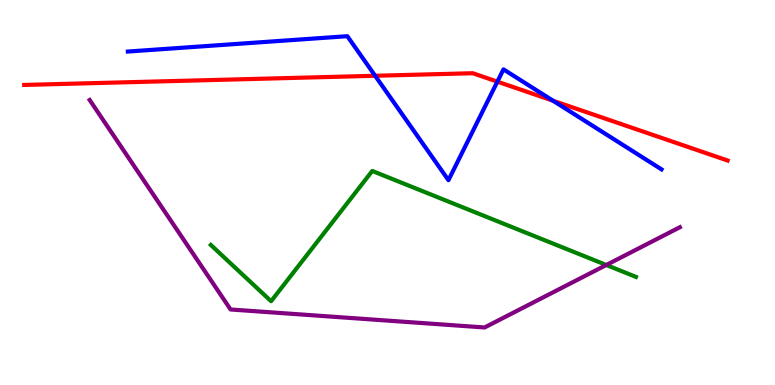[{'lines': ['blue', 'red'], 'intersections': [{'x': 4.84, 'y': 8.03}, {'x': 6.42, 'y': 7.88}, {'x': 7.14, 'y': 7.38}]}, {'lines': ['green', 'red'], 'intersections': []}, {'lines': ['purple', 'red'], 'intersections': []}, {'lines': ['blue', 'green'], 'intersections': []}, {'lines': ['blue', 'purple'], 'intersections': []}, {'lines': ['green', 'purple'], 'intersections': [{'x': 7.82, 'y': 3.12}]}]